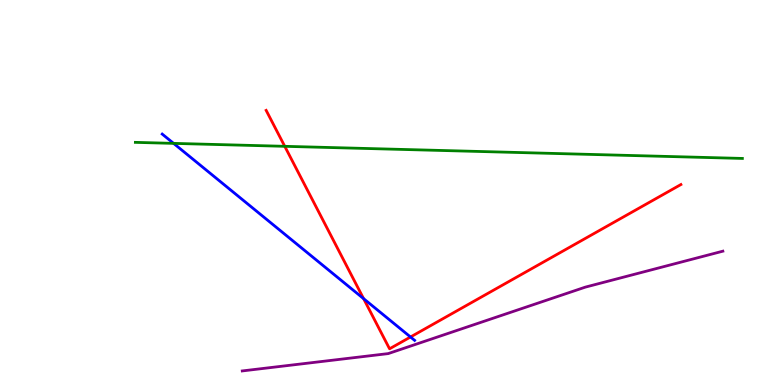[{'lines': ['blue', 'red'], 'intersections': [{'x': 4.69, 'y': 2.24}, {'x': 5.3, 'y': 1.25}]}, {'lines': ['green', 'red'], 'intersections': [{'x': 3.67, 'y': 6.2}]}, {'lines': ['purple', 'red'], 'intersections': []}, {'lines': ['blue', 'green'], 'intersections': [{'x': 2.24, 'y': 6.28}]}, {'lines': ['blue', 'purple'], 'intersections': []}, {'lines': ['green', 'purple'], 'intersections': []}]